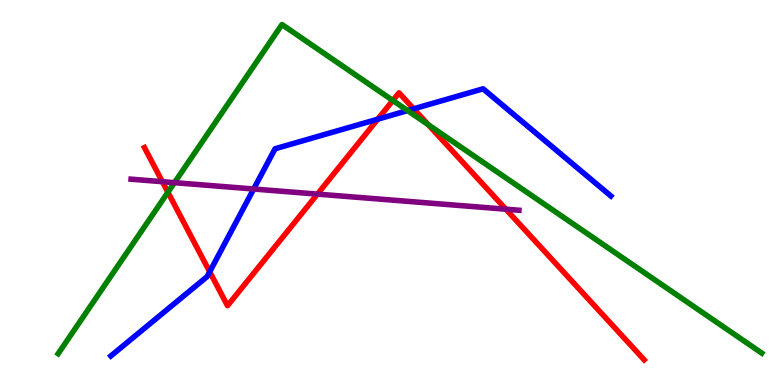[{'lines': ['blue', 'red'], 'intersections': [{'x': 2.71, 'y': 2.94}, {'x': 4.87, 'y': 6.9}, {'x': 5.34, 'y': 7.17}]}, {'lines': ['green', 'red'], 'intersections': [{'x': 2.17, 'y': 5.01}, {'x': 5.07, 'y': 7.39}, {'x': 5.53, 'y': 6.76}]}, {'lines': ['purple', 'red'], 'intersections': [{'x': 2.09, 'y': 5.28}, {'x': 4.1, 'y': 4.96}, {'x': 6.53, 'y': 4.57}]}, {'lines': ['blue', 'green'], 'intersections': [{'x': 5.26, 'y': 7.13}]}, {'lines': ['blue', 'purple'], 'intersections': [{'x': 3.27, 'y': 5.09}]}, {'lines': ['green', 'purple'], 'intersections': [{'x': 2.25, 'y': 5.26}]}]